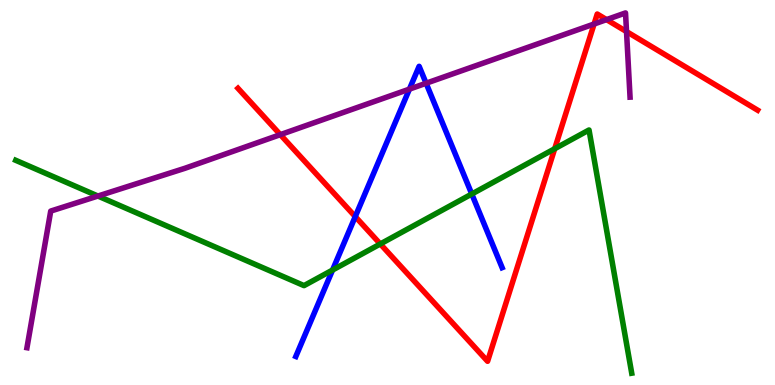[{'lines': ['blue', 'red'], 'intersections': [{'x': 4.58, 'y': 4.37}]}, {'lines': ['green', 'red'], 'intersections': [{'x': 4.91, 'y': 3.66}, {'x': 7.16, 'y': 6.14}]}, {'lines': ['purple', 'red'], 'intersections': [{'x': 3.62, 'y': 6.5}, {'x': 7.67, 'y': 9.38}, {'x': 7.83, 'y': 9.49}, {'x': 8.08, 'y': 9.18}]}, {'lines': ['blue', 'green'], 'intersections': [{'x': 4.29, 'y': 2.99}, {'x': 6.09, 'y': 4.96}]}, {'lines': ['blue', 'purple'], 'intersections': [{'x': 5.28, 'y': 7.69}, {'x': 5.5, 'y': 7.84}]}, {'lines': ['green', 'purple'], 'intersections': [{'x': 1.26, 'y': 4.91}]}]